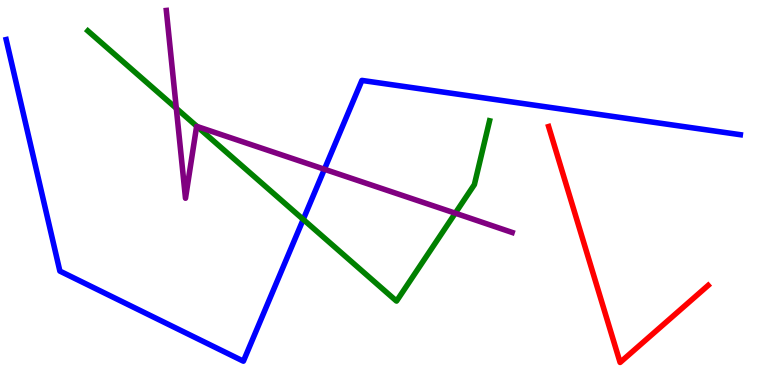[{'lines': ['blue', 'red'], 'intersections': []}, {'lines': ['green', 'red'], 'intersections': []}, {'lines': ['purple', 'red'], 'intersections': []}, {'lines': ['blue', 'green'], 'intersections': [{'x': 3.91, 'y': 4.3}]}, {'lines': ['blue', 'purple'], 'intersections': [{'x': 4.19, 'y': 5.6}]}, {'lines': ['green', 'purple'], 'intersections': [{'x': 2.27, 'y': 7.19}, {'x': 2.54, 'y': 6.71}, {'x': 5.87, 'y': 4.46}]}]